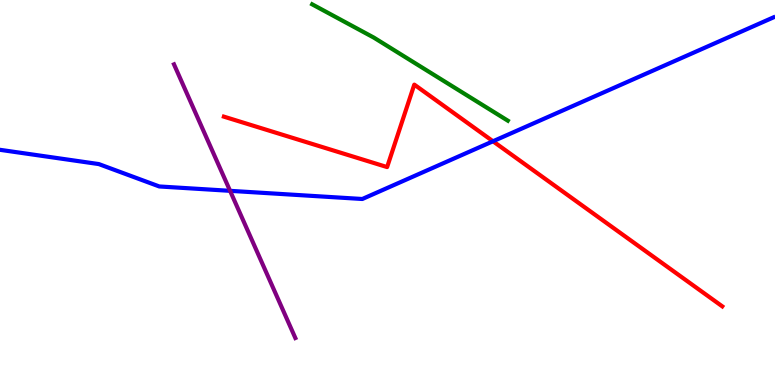[{'lines': ['blue', 'red'], 'intersections': [{'x': 6.36, 'y': 6.33}]}, {'lines': ['green', 'red'], 'intersections': []}, {'lines': ['purple', 'red'], 'intersections': []}, {'lines': ['blue', 'green'], 'intersections': []}, {'lines': ['blue', 'purple'], 'intersections': [{'x': 2.97, 'y': 5.04}]}, {'lines': ['green', 'purple'], 'intersections': []}]